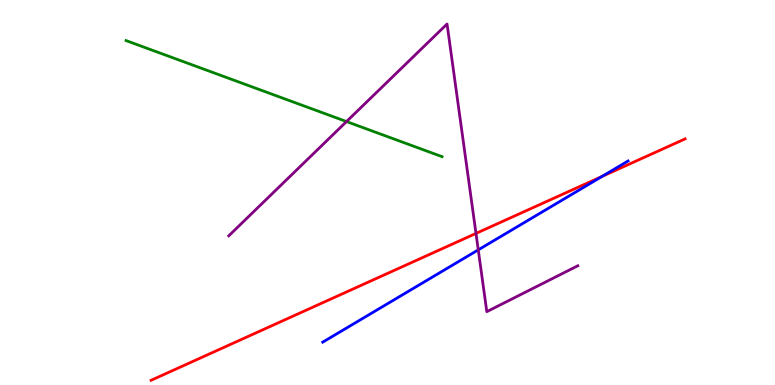[{'lines': ['blue', 'red'], 'intersections': [{'x': 7.77, 'y': 5.42}]}, {'lines': ['green', 'red'], 'intersections': []}, {'lines': ['purple', 'red'], 'intersections': [{'x': 6.14, 'y': 3.94}]}, {'lines': ['blue', 'green'], 'intersections': []}, {'lines': ['blue', 'purple'], 'intersections': [{'x': 6.17, 'y': 3.51}]}, {'lines': ['green', 'purple'], 'intersections': [{'x': 4.47, 'y': 6.84}]}]